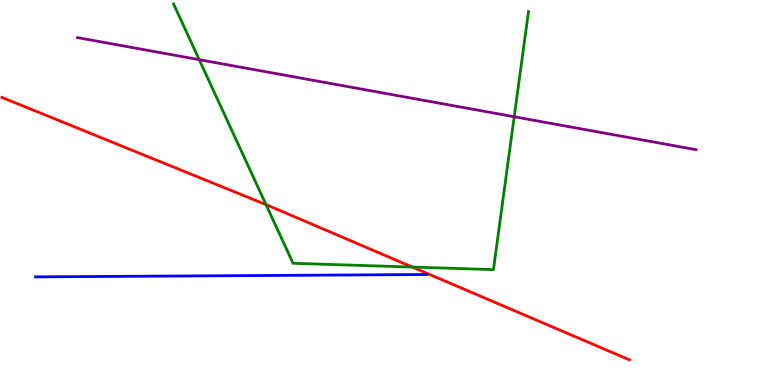[{'lines': ['blue', 'red'], 'intersections': []}, {'lines': ['green', 'red'], 'intersections': [{'x': 3.43, 'y': 4.69}, {'x': 5.32, 'y': 3.06}]}, {'lines': ['purple', 'red'], 'intersections': []}, {'lines': ['blue', 'green'], 'intersections': []}, {'lines': ['blue', 'purple'], 'intersections': []}, {'lines': ['green', 'purple'], 'intersections': [{'x': 2.57, 'y': 8.45}, {'x': 6.63, 'y': 6.97}]}]